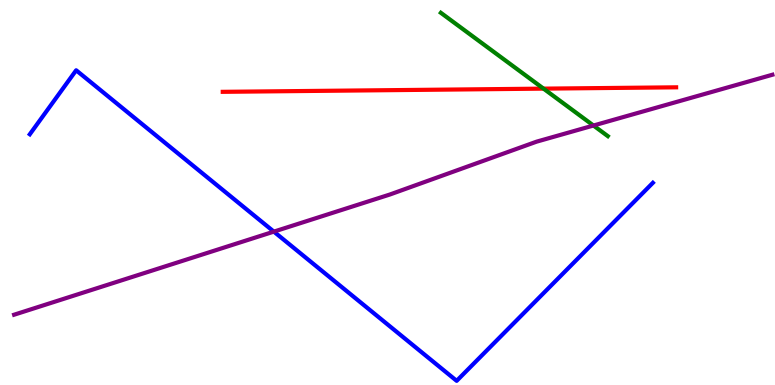[{'lines': ['blue', 'red'], 'intersections': []}, {'lines': ['green', 'red'], 'intersections': [{'x': 7.01, 'y': 7.7}]}, {'lines': ['purple', 'red'], 'intersections': []}, {'lines': ['blue', 'green'], 'intersections': []}, {'lines': ['blue', 'purple'], 'intersections': [{'x': 3.53, 'y': 3.98}]}, {'lines': ['green', 'purple'], 'intersections': [{'x': 7.66, 'y': 6.74}]}]